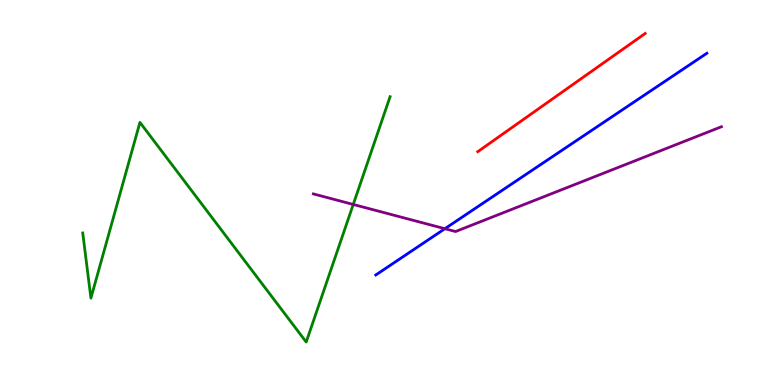[{'lines': ['blue', 'red'], 'intersections': []}, {'lines': ['green', 'red'], 'intersections': []}, {'lines': ['purple', 'red'], 'intersections': []}, {'lines': ['blue', 'green'], 'intersections': []}, {'lines': ['blue', 'purple'], 'intersections': [{'x': 5.74, 'y': 4.06}]}, {'lines': ['green', 'purple'], 'intersections': [{'x': 4.56, 'y': 4.69}]}]